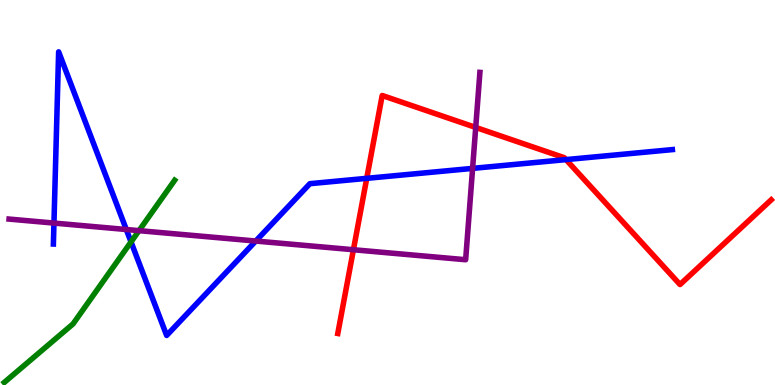[{'lines': ['blue', 'red'], 'intersections': [{'x': 4.73, 'y': 5.37}, {'x': 7.3, 'y': 5.85}]}, {'lines': ['green', 'red'], 'intersections': []}, {'lines': ['purple', 'red'], 'intersections': [{'x': 4.56, 'y': 3.51}, {'x': 6.14, 'y': 6.69}]}, {'lines': ['blue', 'green'], 'intersections': [{'x': 1.69, 'y': 3.72}]}, {'lines': ['blue', 'purple'], 'intersections': [{'x': 0.696, 'y': 4.21}, {'x': 1.63, 'y': 4.04}, {'x': 3.3, 'y': 3.74}, {'x': 6.1, 'y': 5.63}]}, {'lines': ['green', 'purple'], 'intersections': [{'x': 1.79, 'y': 4.01}]}]